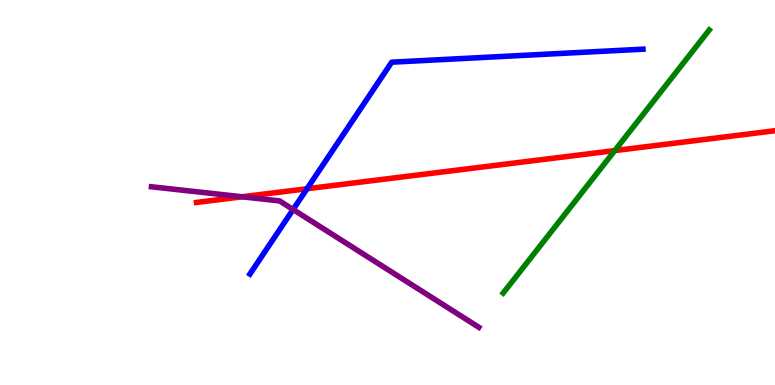[{'lines': ['blue', 'red'], 'intersections': [{'x': 3.96, 'y': 5.1}]}, {'lines': ['green', 'red'], 'intersections': [{'x': 7.93, 'y': 6.09}]}, {'lines': ['purple', 'red'], 'intersections': [{'x': 3.12, 'y': 4.89}]}, {'lines': ['blue', 'green'], 'intersections': []}, {'lines': ['blue', 'purple'], 'intersections': [{'x': 3.78, 'y': 4.56}]}, {'lines': ['green', 'purple'], 'intersections': []}]